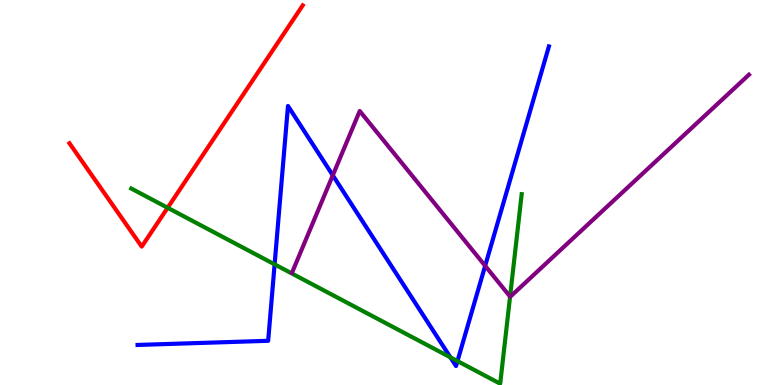[{'lines': ['blue', 'red'], 'intersections': []}, {'lines': ['green', 'red'], 'intersections': [{'x': 2.16, 'y': 4.6}]}, {'lines': ['purple', 'red'], 'intersections': []}, {'lines': ['blue', 'green'], 'intersections': [{'x': 3.54, 'y': 3.13}, {'x': 5.81, 'y': 0.718}, {'x': 5.9, 'y': 0.621}]}, {'lines': ['blue', 'purple'], 'intersections': [{'x': 4.29, 'y': 5.45}, {'x': 6.26, 'y': 3.1}]}, {'lines': ['green', 'purple'], 'intersections': [{'x': 6.58, 'y': 2.3}]}]